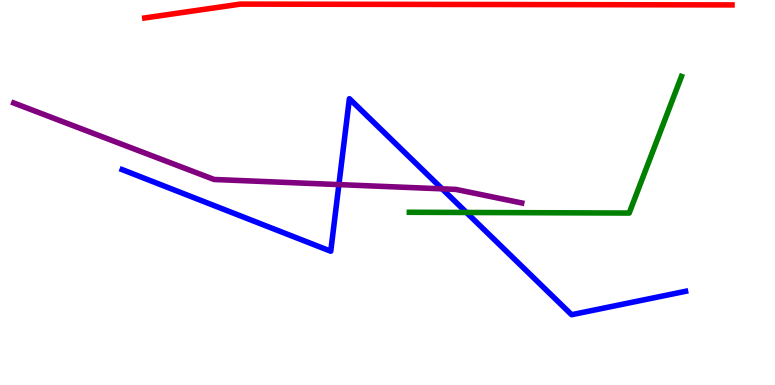[{'lines': ['blue', 'red'], 'intersections': []}, {'lines': ['green', 'red'], 'intersections': []}, {'lines': ['purple', 'red'], 'intersections': []}, {'lines': ['blue', 'green'], 'intersections': [{'x': 6.02, 'y': 4.48}]}, {'lines': ['blue', 'purple'], 'intersections': [{'x': 4.37, 'y': 5.21}, {'x': 5.7, 'y': 5.09}]}, {'lines': ['green', 'purple'], 'intersections': []}]